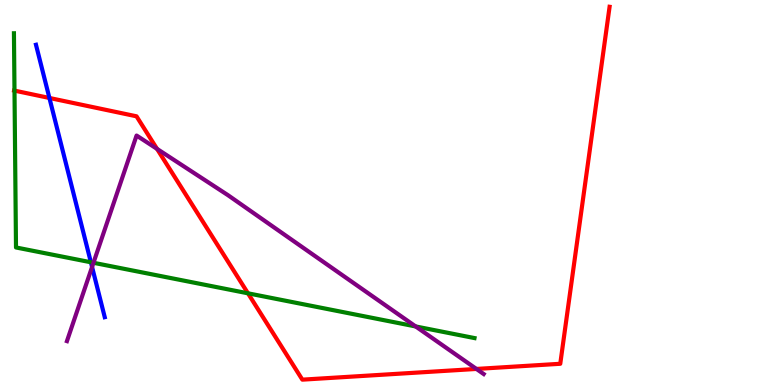[{'lines': ['blue', 'red'], 'intersections': [{'x': 0.638, 'y': 7.46}]}, {'lines': ['green', 'red'], 'intersections': [{'x': 0.187, 'y': 7.65}, {'x': 3.2, 'y': 2.38}]}, {'lines': ['purple', 'red'], 'intersections': [{'x': 2.03, 'y': 6.13}, {'x': 6.15, 'y': 0.417}]}, {'lines': ['blue', 'green'], 'intersections': [{'x': 1.17, 'y': 3.19}]}, {'lines': ['blue', 'purple'], 'intersections': [{'x': 1.19, 'y': 3.07}]}, {'lines': ['green', 'purple'], 'intersections': [{'x': 1.21, 'y': 3.17}, {'x': 5.36, 'y': 1.52}]}]